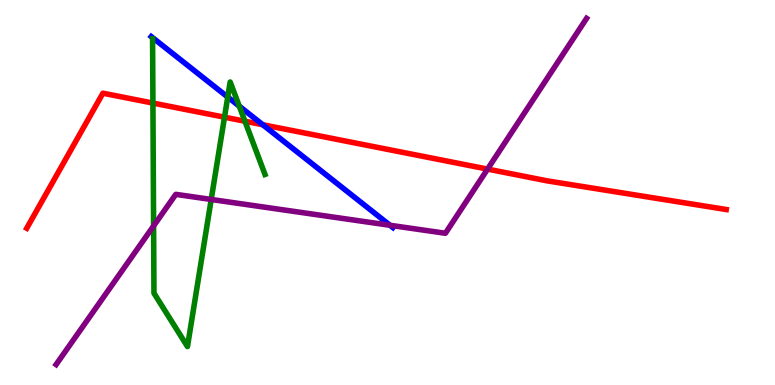[{'lines': ['blue', 'red'], 'intersections': [{'x': 3.39, 'y': 6.76}]}, {'lines': ['green', 'red'], 'intersections': [{'x': 1.97, 'y': 7.32}, {'x': 2.9, 'y': 6.96}, {'x': 3.16, 'y': 6.85}]}, {'lines': ['purple', 'red'], 'intersections': [{'x': 6.29, 'y': 5.61}]}, {'lines': ['blue', 'green'], 'intersections': [{'x': 2.94, 'y': 7.48}, {'x': 3.09, 'y': 7.24}]}, {'lines': ['blue', 'purple'], 'intersections': [{'x': 5.03, 'y': 4.15}]}, {'lines': ['green', 'purple'], 'intersections': [{'x': 1.98, 'y': 4.13}, {'x': 2.73, 'y': 4.82}]}]